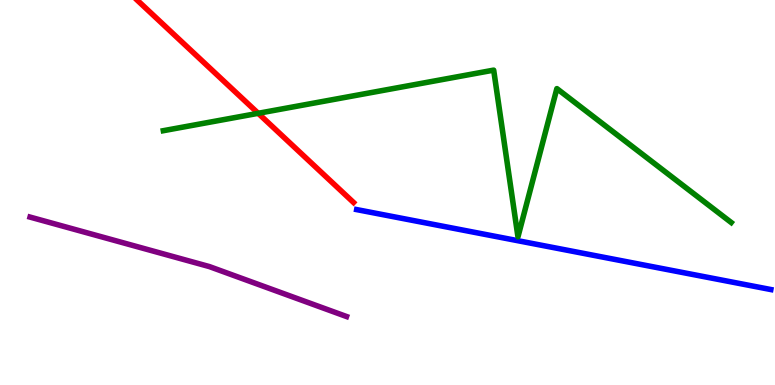[{'lines': ['blue', 'red'], 'intersections': []}, {'lines': ['green', 'red'], 'intersections': [{'x': 3.33, 'y': 7.06}]}, {'lines': ['purple', 'red'], 'intersections': []}, {'lines': ['blue', 'green'], 'intersections': []}, {'lines': ['blue', 'purple'], 'intersections': []}, {'lines': ['green', 'purple'], 'intersections': []}]